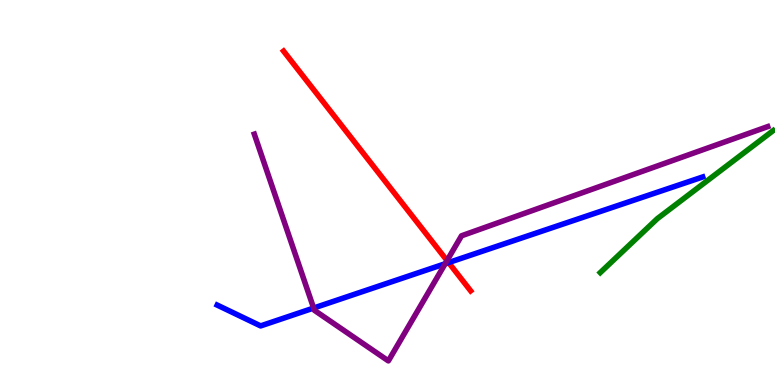[{'lines': ['blue', 'red'], 'intersections': [{'x': 5.79, 'y': 3.18}]}, {'lines': ['green', 'red'], 'intersections': []}, {'lines': ['purple', 'red'], 'intersections': [{'x': 5.77, 'y': 3.23}]}, {'lines': ['blue', 'green'], 'intersections': []}, {'lines': ['blue', 'purple'], 'intersections': [{'x': 4.05, 'y': 2.0}, {'x': 5.74, 'y': 3.15}]}, {'lines': ['green', 'purple'], 'intersections': []}]